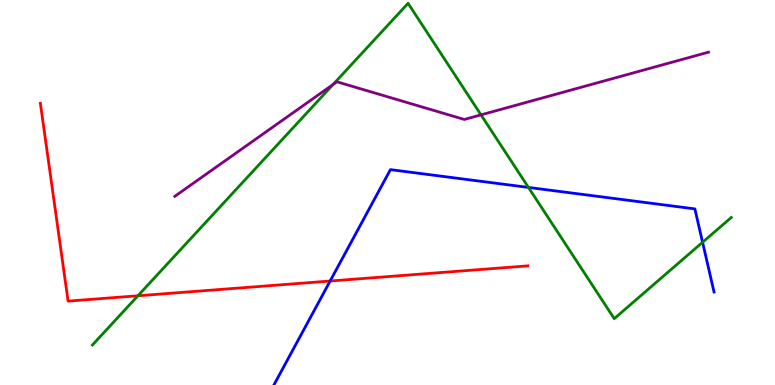[{'lines': ['blue', 'red'], 'intersections': [{'x': 4.26, 'y': 2.7}]}, {'lines': ['green', 'red'], 'intersections': [{'x': 1.78, 'y': 2.32}]}, {'lines': ['purple', 'red'], 'intersections': []}, {'lines': ['blue', 'green'], 'intersections': [{'x': 6.82, 'y': 5.13}, {'x': 9.07, 'y': 3.71}]}, {'lines': ['blue', 'purple'], 'intersections': []}, {'lines': ['green', 'purple'], 'intersections': [{'x': 4.3, 'y': 7.81}, {'x': 6.21, 'y': 7.02}]}]